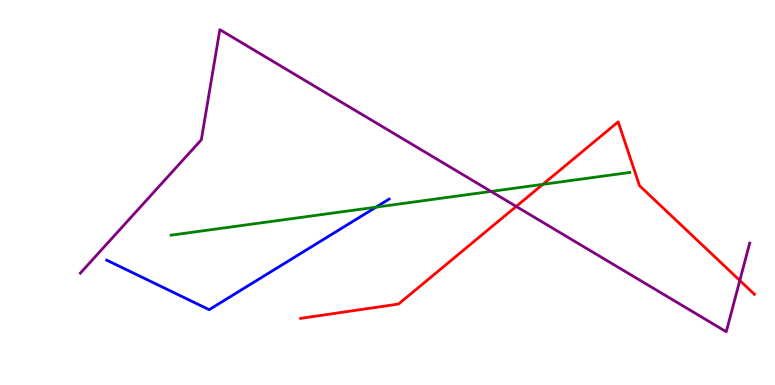[{'lines': ['blue', 'red'], 'intersections': []}, {'lines': ['green', 'red'], 'intersections': [{'x': 7.0, 'y': 5.21}]}, {'lines': ['purple', 'red'], 'intersections': [{'x': 6.66, 'y': 4.64}, {'x': 9.55, 'y': 2.71}]}, {'lines': ['blue', 'green'], 'intersections': [{'x': 4.85, 'y': 4.62}]}, {'lines': ['blue', 'purple'], 'intersections': []}, {'lines': ['green', 'purple'], 'intersections': [{'x': 6.34, 'y': 5.03}]}]